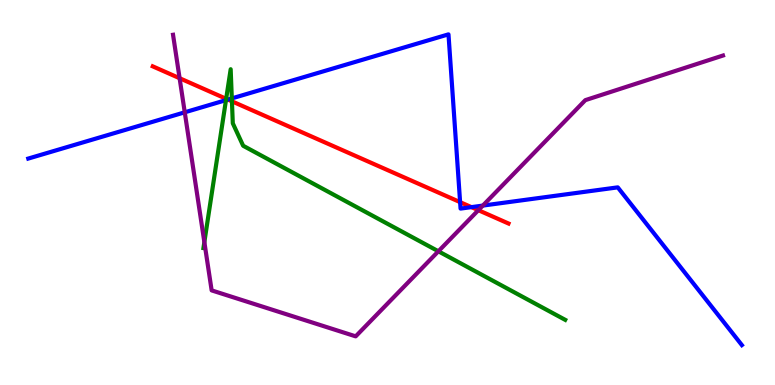[{'lines': ['blue', 'red'], 'intersections': [{'x': 2.94, 'y': 7.41}, {'x': 5.94, 'y': 4.75}, {'x': 6.08, 'y': 4.62}]}, {'lines': ['green', 'red'], 'intersections': [{'x': 2.92, 'y': 7.43}, {'x': 2.99, 'y': 7.37}]}, {'lines': ['purple', 'red'], 'intersections': [{'x': 2.32, 'y': 7.97}, {'x': 6.17, 'y': 4.54}]}, {'lines': ['blue', 'green'], 'intersections': [{'x': 2.92, 'y': 7.4}, {'x': 2.99, 'y': 7.44}]}, {'lines': ['blue', 'purple'], 'intersections': [{'x': 2.38, 'y': 7.08}, {'x': 6.23, 'y': 4.66}]}, {'lines': ['green', 'purple'], 'intersections': [{'x': 2.64, 'y': 3.71}, {'x': 5.66, 'y': 3.47}]}]